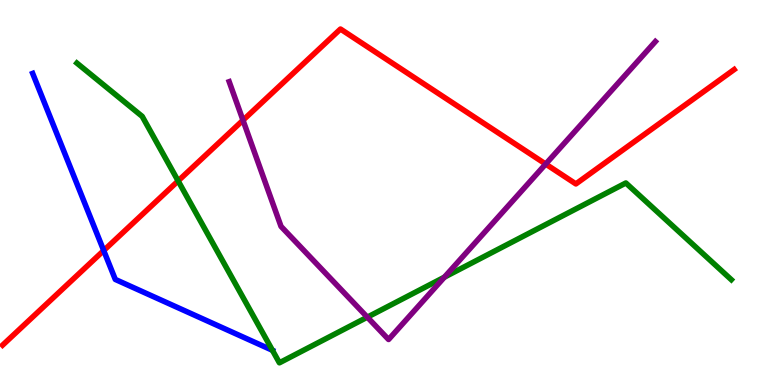[{'lines': ['blue', 'red'], 'intersections': [{'x': 1.34, 'y': 3.49}]}, {'lines': ['green', 'red'], 'intersections': [{'x': 2.3, 'y': 5.3}]}, {'lines': ['purple', 'red'], 'intersections': [{'x': 3.14, 'y': 6.88}, {'x': 7.04, 'y': 5.74}]}, {'lines': ['blue', 'green'], 'intersections': [{'x': 3.52, 'y': 0.901}]}, {'lines': ['blue', 'purple'], 'intersections': []}, {'lines': ['green', 'purple'], 'intersections': [{'x': 4.74, 'y': 1.76}, {'x': 5.73, 'y': 2.8}]}]